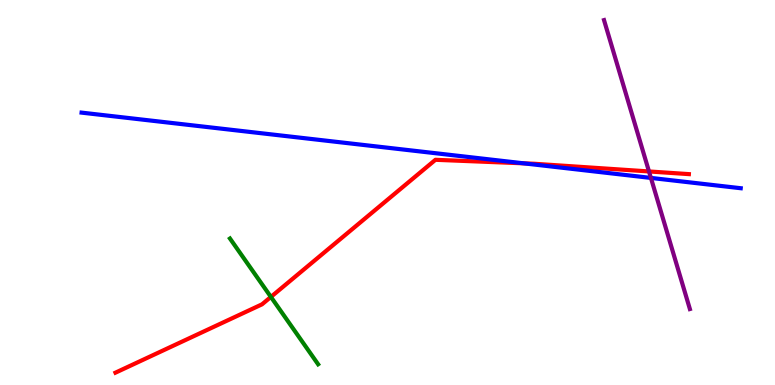[{'lines': ['blue', 'red'], 'intersections': [{'x': 6.76, 'y': 5.76}]}, {'lines': ['green', 'red'], 'intersections': [{'x': 3.5, 'y': 2.29}]}, {'lines': ['purple', 'red'], 'intersections': [{'x': 8.37, 'y': 5.55}]}, {'lines': ['blue', 'green'], 'intersections': []}, {'lines': ['blue', 'purple'], 'intersections': [{'x': 8.4, 'y': 5.38}]}, {'lines': ['green', 'purple'], 'intersections': []}]